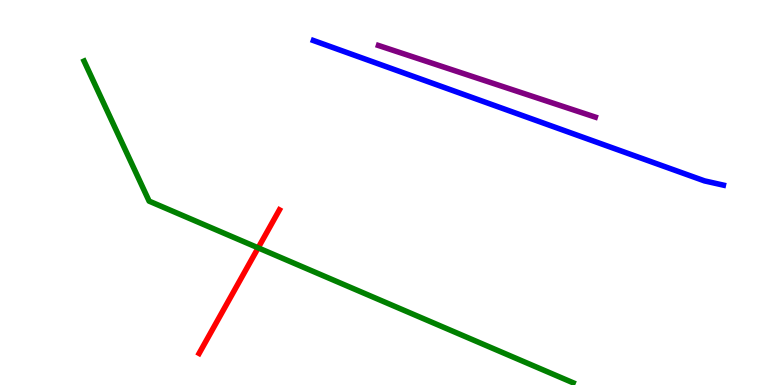[{'lines': ['blue', 'red'], 'intersections': []}, {'lines': ['green', 'red'], 'intersections': [{'x': 3.33, 'y': 3.56}]}, {'lines': ['purple', 'red'], 'intersections': []}, {'lines': ['blue', 'green'], 'intersections': []}, {'lines': ['blue', 'purple'], 'intersections': []}, {'lines': ['green', 'purple'], 'intersections': []}]